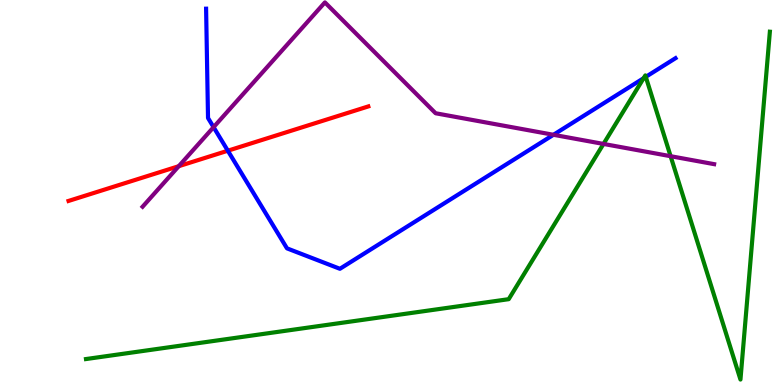[{'lines': ['blue', 'red'], 'intersections': [{'x': 2.94, 'y': 6.09}]}, {'lines': ['green', 'red'], 'intersections': []}, {'lines': ['purple', 'red'], 'intersections': [{'x': 2.31, 'y': 5.68}]}, {'lines': ['blue', 'green'], 'intersections': [{'x': 8.3, 'y': 7.97}, {'x': 8.33, 'y': 8.0}]}, {'lines': ['blue', 'purple'], 'intersections': [{'x': 2.76, 'y': 6.7}, {'x': 7.14, 'y': 6.5}]}, {'lines': ['green', 'purple'], 'intersections': [{'x': 7.79, 'y': 6.26}, {'x': 8.65, 'y': 5.94}]}]